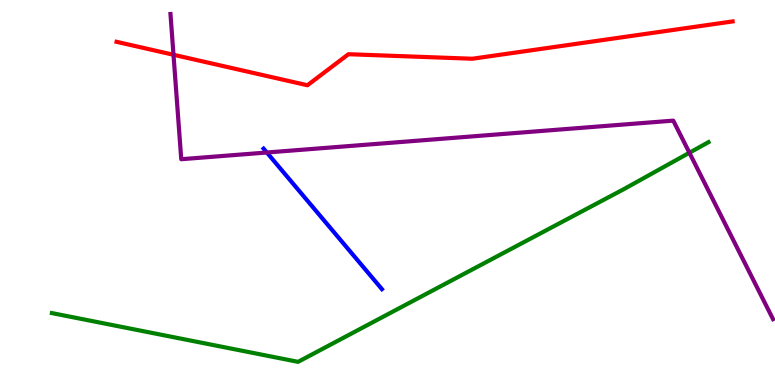[{'lines': ['blue', 'red'], 'intersections': []}, {'lines': ['green', 'red'], 'intersections': []}, {'lines': ['purple', 'red'], 'intersections': [{'x': 2.24, 'y': 8.58}]}, {'lines': ['blue', 'green'], 'intersections': []}, {'lines': ['blue', 'purple'], 'intersections': [{'x': 3.44, 'y': 6.04}]}, {'lines': ['green', 'purple'], 'intersections': [{'x': 8.9, 'y': 6.03}]}]